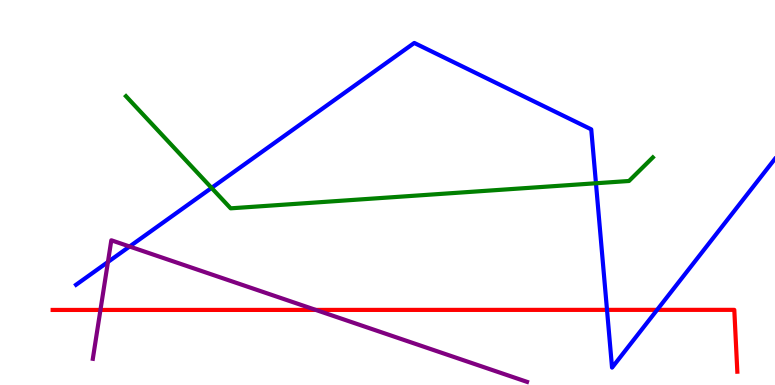[{'lines': ['blue', 'red'], 'intersections': [{'x': 7.83, 'y': 1.95}, {'x': 8.48, 'y': 1.95}]}, {'lines': ['green', 'red'], 'intersections': []}, {'lines': ['purple', 'red'], 'intersections': [{'x': 1.3, 'y': 1.95}, {'x': 4.07, 'y': 1.95}]}, {'lines': ['blue', 'green'], 'intersections': [{'x': 2.73, 'y': 5.12}, {'x': 7.69, 'y': 5.24}]}, {'lines': ['blue', 'purple'], 'intersections': [{'x': 1.39, 'y': 3.2}, {'x': 1.67, 'y': 3.6}]}, {'lines': ['green', 'purple'], 'intersections': []}]